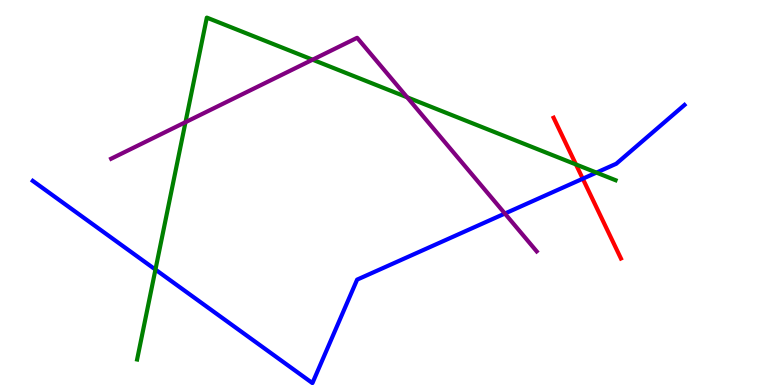[{'lines': ['blue', 'red'], 'intersections': [{'x': 7.52, 'y': 5.36}]}, {'lines': ['green', 'red'], 'intersections': [{'x': 7.43, 'y': 5.73}]}, {'lines': ['purple', 'red'], 'intersections': []}, {'lines': ['blue', 'green'], 'intersections': [{'x': 2.01, 'y': 3.0}, {'x': 7.7, 'y': 5.52}]}, {'lines': ['blue', 'purple'], 'intersections': [{'x': 6.51, 'y': 4.45}]}, {'lines': ['green', 'purple'], 'intersections': [{'x': 2.39, 'y': 6.83}, {'x': 4.03, 'y': 8.45}, {'x': 5.25, 'y': 7.47}]}]